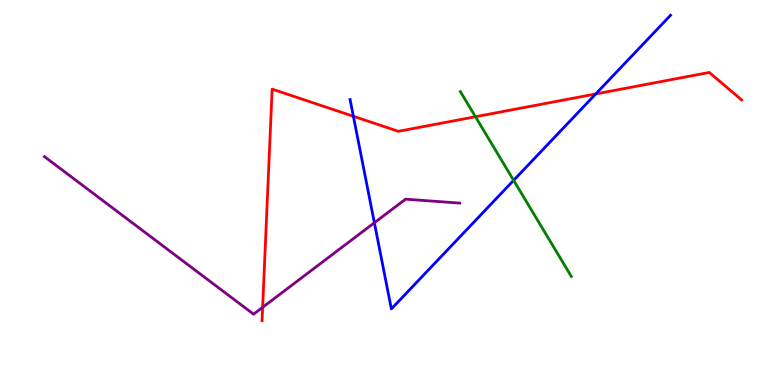[{'lines': ['blue', 'red'], 'intersections': [{'x': 4.56, 'y': 6.98}, {'x': 7.69, 'y': 7.56}]}, {'lines': ['green', 'red'], 'intersections': [{'x': 6.13, 'y': 6.97}]}, {'lines': ['purple', 'red'], 'intersections': [{'x': 3.39, 'y': 2.02}]}, {'lines': ['blue', 'green'], 'intersections': [{'x': 6.63, 'y': 5.32}]}, {'lines': ['blue', 'purple'], 'intersections': [{'x': 4.83, 'y': 4.21}]}, {'lines': ['green', 'purple'], 'intersections': []}]